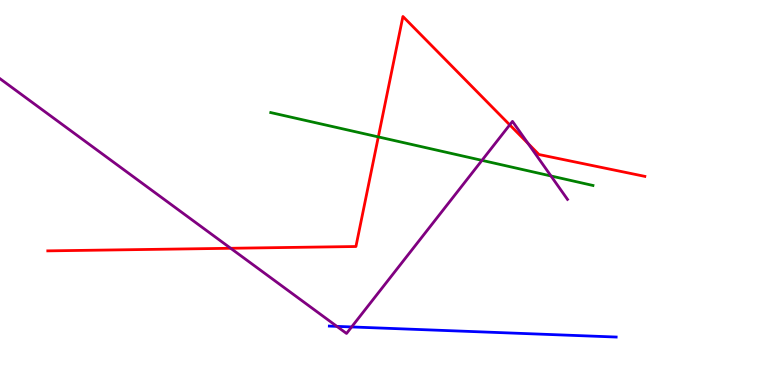[{'lines': ['blue', 'red'], 'intersections': []}, {'lines': ['green', 'red'], 'intersections': [{'x': 4.88, 'y': 6.44}]}, {'lines': ['purple', 'red'], 'intersections': [{'x': 2.98, 'y': 3.55}, {'x': 6.58, 'y': 6.76}, {'x': 6.81, 'y': 6.27}]}, {'lines': ['blue', 'green'], 'intersections': []}, {'lines': ['blue', 'purple'], 'intersections': [{'x': 4.35, 'y': 1.52}, {'x': 4.54, 'y': 1.51}]}, {'lines': ['green', 'purple'], 'intersections': [{'x': 6.22, 'y': 5.83}, {'x': 7.11, 'y': 5.43}]}]